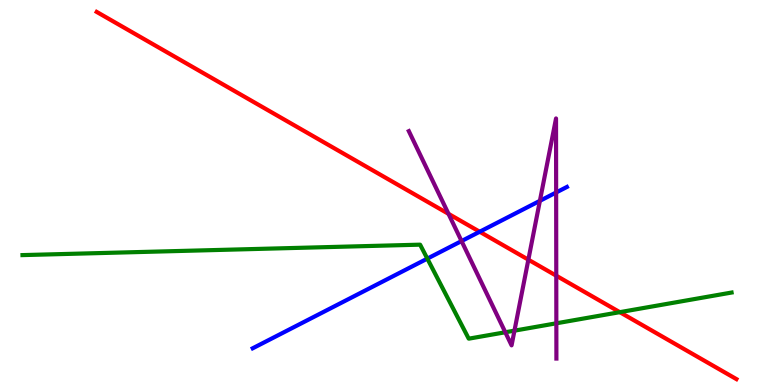[{'lines': ['blue', 'red'], 'intersections': [{'x': 6.19, 'y': 3.98}]}, {'lines': ['green', 'red'], 'intersections': [{'x': 8.0, 'y': 1.89}]}, {'lines': ['purple', 'red'], 'intersections': [{'x': 5.79, 'y': 4.45}, {'x': 6.82, 'y': 3.25}, {'x': 7.18, 'y': 2.84}]}, {'lines': ['blue', 'green'], 'intersections': [{'x': 5.51, 'y': 3.28}]}, {'lines': ['blue', 'purple'], 'intersections': [{'x': 5.96, 'y': 3.74}, {'x': 6.97, 'y': 4.78}, {'x': 7.18, 'y': 5.0}]}, {'lines': ['green', 'purple'], 'intersections': [{'x': 6.52, 'y': 1.37}, {'x': 6.64, 'y': 1.41}, {'x': 7.18, 'y': 1.6}]}]